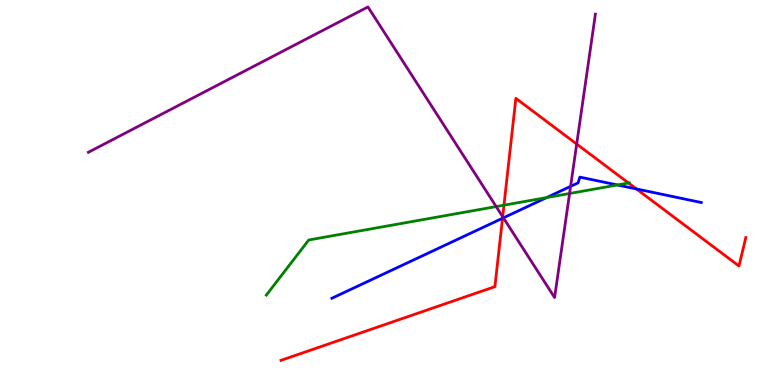[{'lines': ['blue', 'red'], 'intersections': [{'x': 6.48, 'y': 4.33}, {'x': 8.21, 'y': 5.09}]}, {'lines': ['green', 'red'], 'intersections': [{'x': 6.5, 'y': 4.67}, {'x': 8.11, 'y': 5.25}]}, {'lines': ['purple', 'red'], 'intersections': [{'x': 6.49, 'y': 4.37}, {'x': 7.44, 'y': 6.26}]}, {'lines': ['blue', 'green'], 'intersections': [{'x': 7.05, 'y': 4.87}, {'x': 7.97, 'y': 5.2}]}, {'lines': ['blue', 'purple'], 'intersections': [{'x': 6.5, 'y': 4.34}, {'x': 7.36, 'y': 5.16}]}, {'lines': ['green', 'purple'], 'intersections': [{'x': 6.4, 'y': 4.63}, {'x': 7.35, 'y': 4.97}]}]